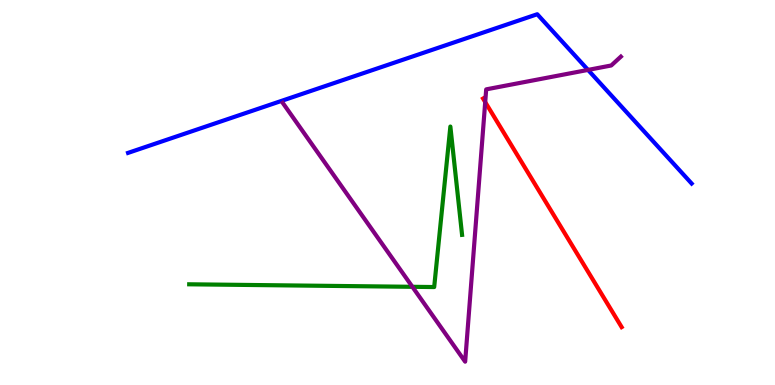[{'lines': ['blue', 'red'], 'intersections': []}, {'lines': ['green', 'red'], 'intersections': []}, {'lines': ['purple', 'red'], 'intersections': [{'x': 6.26, 'y': 7.35}]}, {'lines': ['blue', 'green'], 'intersections': []}, {'lines': ['blue', 'purple'], 'intersections': [{'x': 7.59, 'y': 8.18}]}, {'lines': ['green', 'purple'], 'intersections': [{'x': 5.32, 'y': 2.55}]}]